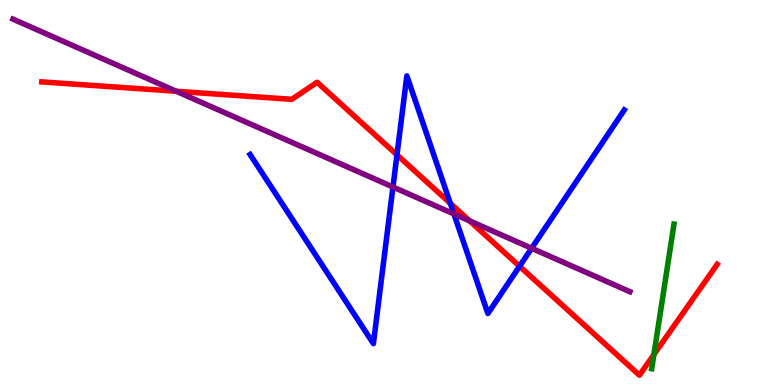[{'lines': ['blue', 'red'], 'intersections': [{'x': 5.12, 'y': 5.98}, {'x': 5.81, 'y': 4.72}, {'x': 6.7, 'y': 3.08}]}, {'lines': ['green', 'red'], 'intersections': [{'x': 8.44, 'y': 0.791}]}, {'lines': ['purple', 'red'], 'intersections': [{'x': 2.27, 'y': 7.63}, {'x': 6.06, 'y': 4.26}]}, {'lines': ['blue', 'green'], 'intersections': []}, {'lines': ['blue', 'purple'], 'intersections': [{'x': 5.07, 'y': 5.14}, {'x': 5.86, 'y': 4.44}, {'x': 6.86, 'y': 3.55}]}, {'lines': ['green', 'purple'], 'intersections': []}]